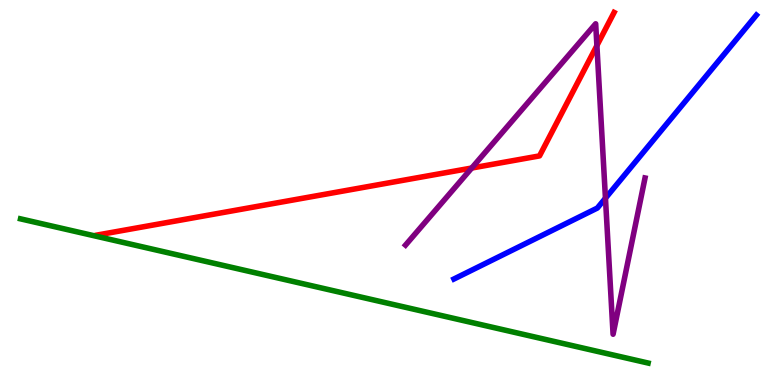[{'lines': ['blue', 'red'], 'intersections': []}, {'lines': ['green', 'red'], 'intersections': []}, {'lines': ['purple', 'red'], 'intersections': [{'x': 6.09, 'y': 5.64}, {'x': 7.7, 'y': 8.82}]}, {'lines': ['blue', 'green'], 'intersections': []}, {'lines': ['blue', 'purple'], 'intersections': [{'x': 7.81, 'y': 4.85}]}, {'lines': ['green', 'purple'], 'intersections': []}]